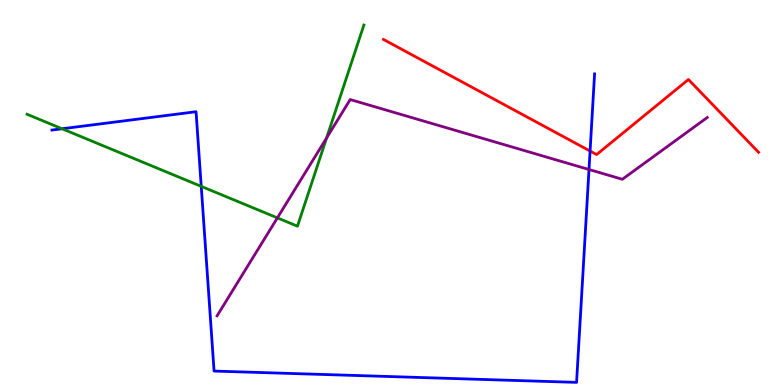[{'lines': ['blue', 'red'], 'intersections': [{'x': 7.61, 'y': 6.08}]}, {'lines': ['green', 'red'], 'intersections': []}, {'lines': ['purple', 'red'], 'intersections': []}, {'lines': ['blue', 'green'], 'intersections': [{'x': 0.801, 'y': 6.66}, {'x': 2.6, 'y': 5.16}]}, {'lines': ['blue', 'purple'], 'intersections': [{'x': 7.6, 'y': 5.6}]}, {'lines': ['green', 'purple'], 'intersections': [{'x': 3.58, 'y': 4.34}, {'x': 4.21, 'y': 6.42}]}]